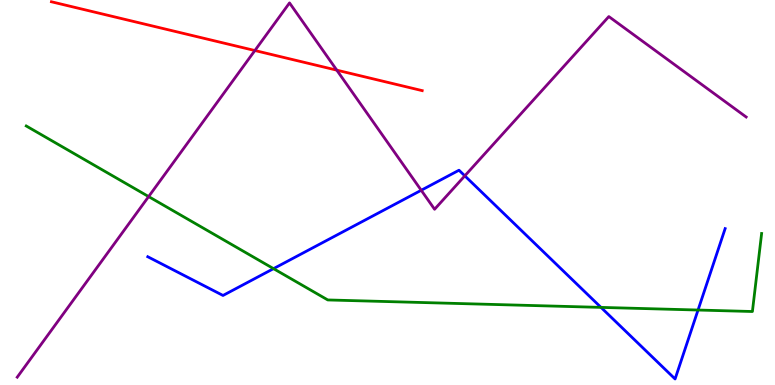[{'lines': ['blue', 'red'], 'intersections': []}, {'lines': ['green', 'red'], 'intersections': []}, {'lines': ['purple', 'red'], 'intersections': [{'x': 3.29, 'y': 8.69}, {'x': 4.35, 'y': 8.18}]}, {'lines': ['blue', 'green'], 'intersections': [{'x': 3.53, 'y': 3.02}, {'x': 7.75, 'y': 2.02}, {'x': 9.01, 'y': 1.95}]}, {'lines': ['blue', 'purple'], 'intersections': [{'x': 5.44, 'y': 5.06}, {'x': 6.0, 'y': 5.43}]}, {'lines': ['green', 'purple'], 'intersections': [{'x': 1.92, 'y': 4.89}]}]